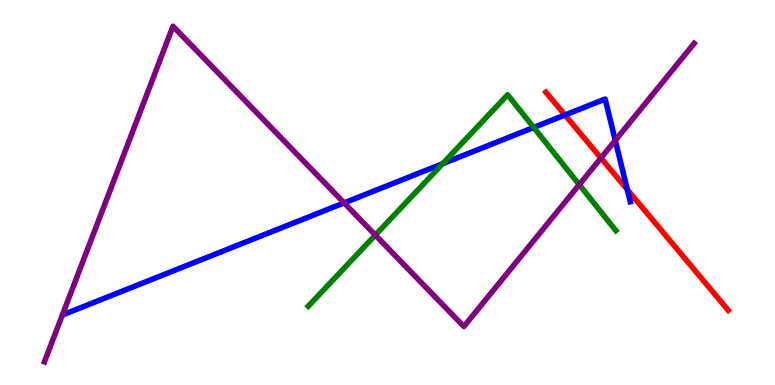[{'lines': ['blue', 'red'], 'intersections': [{'x': 7.29, 'y': 7.01}, {'x': 8.09, 'y': 5.08}]}, {'lines': ['green', 'red'], 'intersections': []}, {'lines': ['purple', 'red'], 'intersections': [{'x': 7.75, 'y': 5.9}]}, {'lines': ['blue', 'green'], 'intersections': [{'x': 5.71, 'y': 5.75}, {'x': 6.89, 'y': 6.69}]}, {'lines': ['blue', 'purple'], 'intersections': [{'x': 4.44, 'y': 4.73}, {'x': 7.94, 'y': 6.35}]}, {'lines': ['green', 'purple'], 'intersections': [{'x': 4.84, 'y': 3.89}, {'x': 7.47, 'y': 5.2}]}]